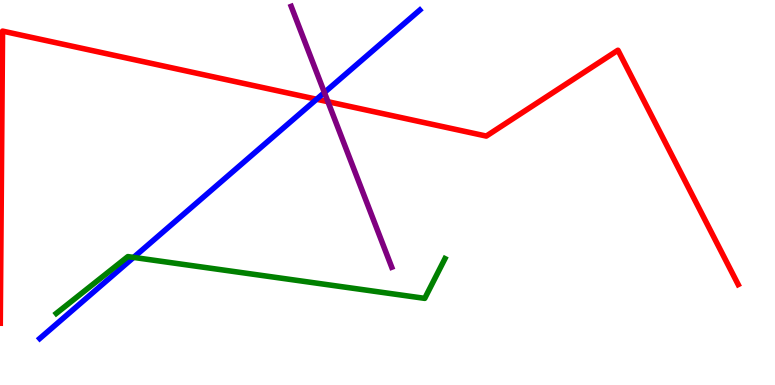[{'lines': ['blue', 'red'], 'intersections': [{'x': 4.09, 'y': 7.42}]}, {'lines': ['green', 'red'], 'intersections': []}, {'lines': ['purple', 'red'], 'intersections': [{'x': 4.23, 'y': 7.36}]}, {'lines': ['blue', 'green'], 'intersections': [{'x': 1.72, 'y': 3.31}]}, {'lines': ['blue', 'purple'], 'intersections': [{'x': 4.19, 'y': 7.6}]}, {'lines': ['green', 'purple'], 'intersections': []}]